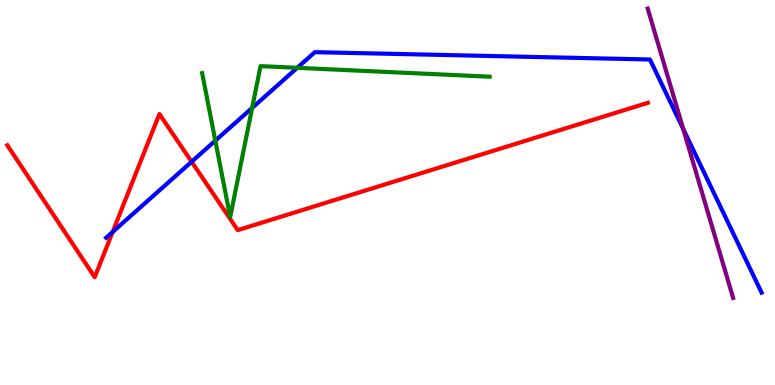[{'lines': ['blue', 'red'], 'intersections': [{'x': 1.45, 'y': 3.97}, {'x': 2.47, 'y': 5.8}]}, {'lines': ['green', 'red'], 'intersections': []}, {'lines': ['purple', 'red'], 'intersections': []}, {'lines': ['blue', 'green'], 'intersections': [{'x': 2.78, 'y': 6.35}, {'x': 3.25, 'y': 7.2}, {'x': 3.84, 'y': 8.24}]}, {'lines': ['blue', 'purple'], 'intersections': [{'x': 8.82, 'y': 6.65}]}, {'lines': ['green', 'purple'], 'intersections': []}]